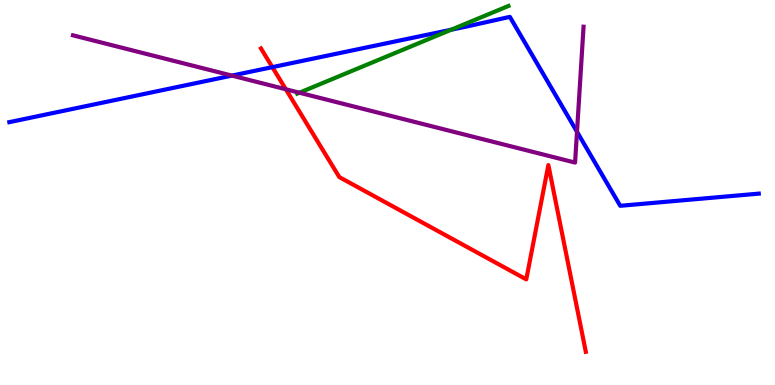[{'lines': ['blue', 'red'], 'intersections': [{'x': 3.51, 'y': 8.26}]}, {'lines': ['green', 'red'], 'intersections': []}, {'lines': ['purple', 'red'], 'intersections': [{'x': 3.69, 'y': 7.68}]}, {'lines': ['blue', 'green'], 'intersections': [{'x': 5.82, 'y': 9.23}]}, {'lines': ['blue', 'purple'], 'intersections': [{'x': 2.99, 'y': 8.04}, {'x': 7.45, 'y': 6.58}]}, {'lines': ['green', 'purple'], 'intersections': [{'x': 3.86, 'y': 7.59}]}]